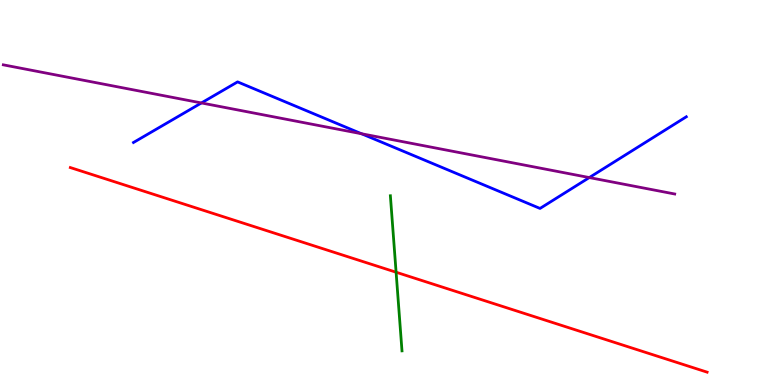[{'lines': ['blue', 'red'], 'intersections': []}, {'lines': ['green', 'red'], 'intersections': [{'x': 5.11, 'y': 2.93}]}, {'lines': ['purple', 'red'], 'intersections': []}, {'lines': ['blue', 'green'], 'intersections': []}, {'lines': ['blue', 'purple'], 'intersections': [{'x': 2.6, 'y': 7.33}, {'x': 4.66, 'y': 6.53}, {'x': 7.6, 'y': 5.39}]}, {'lines': ['green', 'purple'], 'intersections': []}]